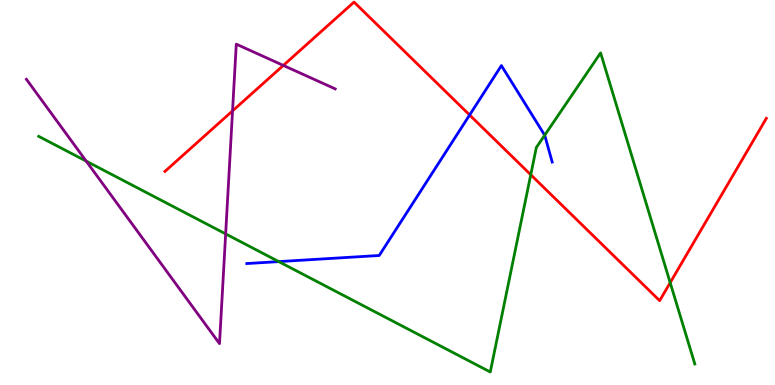[{'lines': ['blue', 'red'], 'intersections': [{'x': 6.06, 'y': 7.01}]}, {'lines': ['green', 'red'], 'intersections': [{'x': 6.85, 'y': 5.46}, {'x': 8.65, 'y': 2.66}]}, {'lines': ['purple', 'red'], 'intersections': [{'x': 3.0, 'y': 7.12}, {'x': 3.66, 'y': 8.3}]}, {'lines': ['blue', 'green'], 'intersections': [{'x': 3.6, 'y': 3.21}, {'x': 7.03, 'y': 6.49}]}, {'lines': ['blue', 'purple'], 'intersections': []}, {'lines': ['green', 'purple'], 'intersections': [{'x': 1.11, 'y': 5.81}, {'x': 2.91, 'y': 3.92}]}]